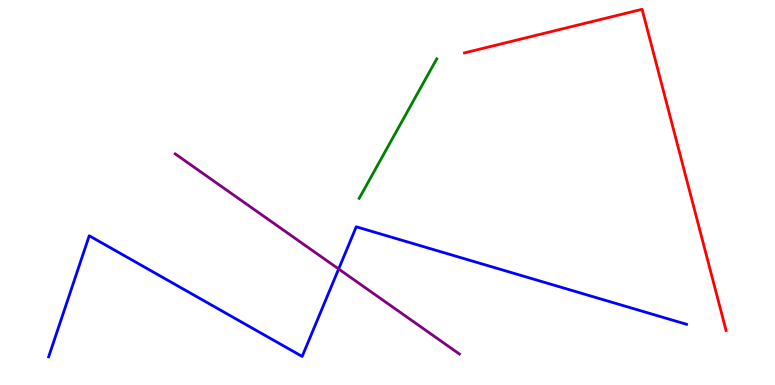[{'lines': ['blue', 'red'], 'intersections': []}, {'lines': ['green', 'red'], 'intersections': []}, {'lines': ['purple', 'red'], 'intersections': []}, {'lines': ['blue', 'green'], 'intersections': []}, {'lines': ['blue', 'purple'], 'intersections': [{'x': 4.37, 'y': 3.01}]}, {'lines': ['green', 'purple'], 'intersections': []}]